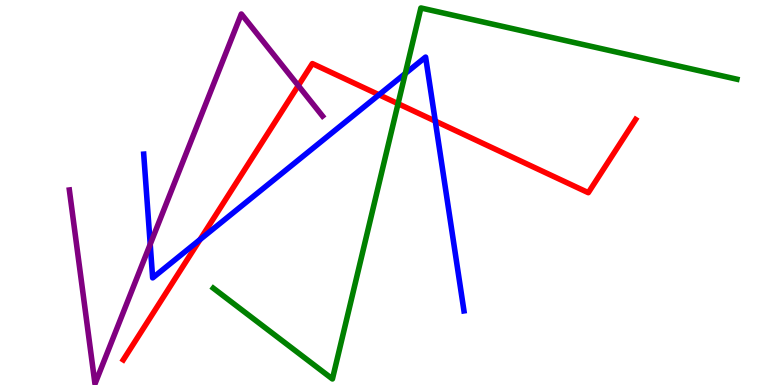[{'lines': ['blue', 'red'], 'intersections': [{'x': 2.58, 'y': 3.78}, {'x': 4.89, 'y': 7.54}, {'x': 5.62, 'y': 6.85}]}, {'lines': ['green', 'red'], 'intersections': [{'x': 5.14, 'y': 7.31}]}, {'lines': ['purple', 'red'], 'intersections': [{'x': 3.85, 'y': 7.78}]}, {'lines': ['blue', 'green'], 'intersections': [{'x': 5.23, 'y': 8.09}]}, {'lines': ['blue', 'purple'], 'intersections': [{'x': 1.94, 'y': 3.66}]}, {'lines': ['green', 'purple'], 'intersections': []}]